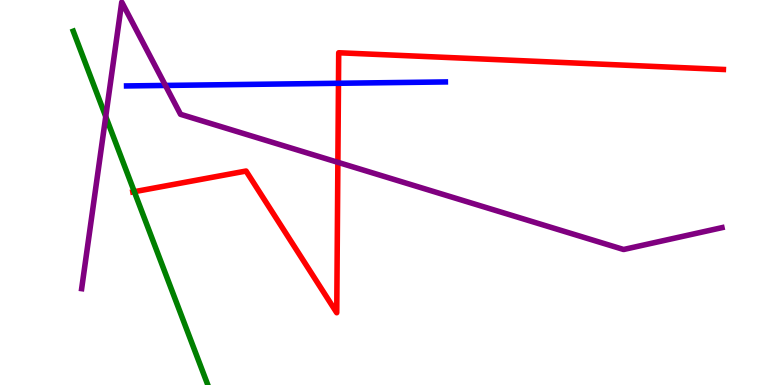[{'lines': ['blue', 'red'], 'intersections': [{'x': 4.37, 'y': 7.84}]}, {'lines': ['green', 'red'], 'intersections': [{'x': 1.73, 'y': 5.02}]}, {'lines': ['purple', 'red'], 'intersections': [{'x': 4.36, 'y': 5.78}]}, {'lines': ['blue', 'green'], 'intersections': []}, {'lines': ['blue', 'purple'], 'intersections': [{'x': 2.13, 'y': 7.78}]}, {'lines': ['green', 'purple'], 'intersections': [{'x': 1.36, 'y': 6.97}]}]